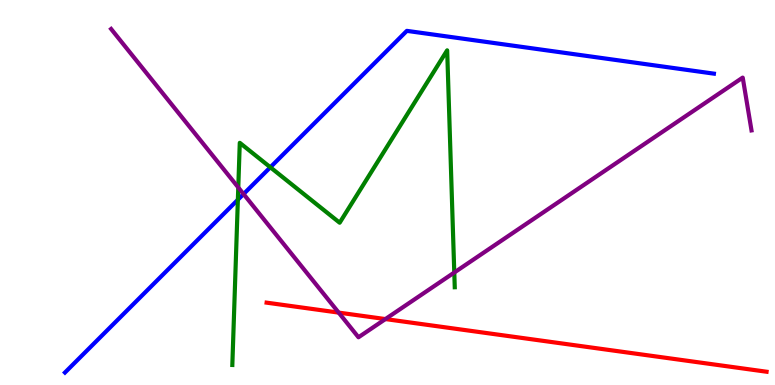[{'lines': ['blue', 'red'], 'intersections': []}, {'lines': ['green', 'red'], 'intersections': []}, {'lines': ['purple', 'red'], 'intersections': [{'x': 4.37, 'y': 1.88}, {'x': 4.97, 'y': 1.71}]}, {'lines': ['blue', 'green'], 'intersections': [{'x': 3.07, 'y': 4.81}, {'x': 3.49, 'y': 5.66}]}, {'lines': ['blue', 'purple'], 'intersections': [{'x': 3.14, 'y': 4.96}]}, {'lines': ['green', 'purple'], 'intersections': [{'x': 3.07, 'y': 5.13}, {'x': 5.86, 'y': 2.92}]}]